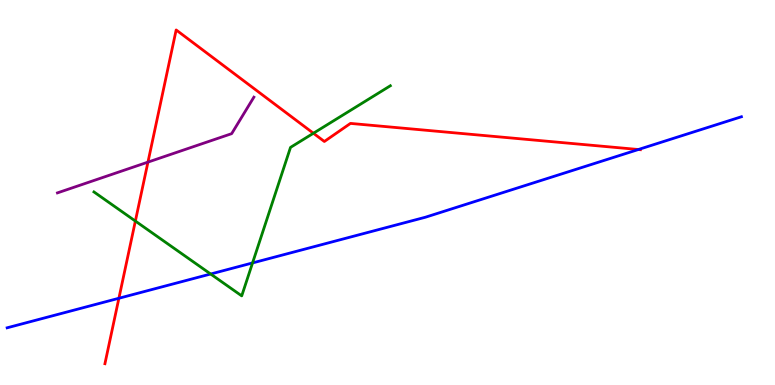[{'lines': ['blue', 'red'], 'intersections': [{'x': 1.53, 'y': 2.25}, {'x': 8.24, 'y': 6.12}]}, {'lines': ['green', 'red'], 'intersections': [{'x': 1.75, 'y': 4.26}, {'x': 4.04, 'y': 6.54}]}, {'lines': ['purple', 'red'], 'intersections': [{'x': 1.91, 'y': 5.79}]}, {'lines': ['blue', 'green'], 'intersections': [{'x': 2.72, 'y': 2.88}, {'x': 3.26, 'y': 3.17}]}, {'lines': ['blue', 'purple'], 'intersections': []}, {'lines': ['green', 'purple'], 'intersections': []}]